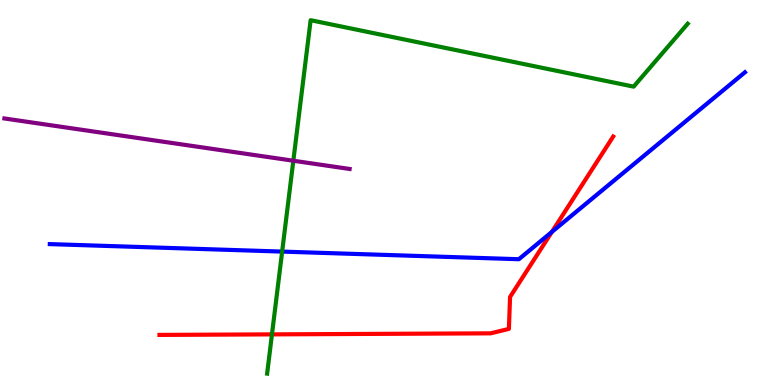[{'lines': ['blue', 'red'], 'intersections': [{'x': 7.12, 'y': 3.98}]}, {'lines': ['green', 'red'], 'intersections': [{'x': 3.51, 'y': 1.31}]}, {'lines': ['purple', 'red'], 'intersections': []}, {'lines': ['blue', 'green'], 'intersections': [{'x': 3.64, 'y': 3.47}]}, {'lines': ['blue', 'purple'], 'intersections': []}, {'lines': ['green', 'purple'], 'intersections': [{'x': 3.78, 'y': 5.83}]}]